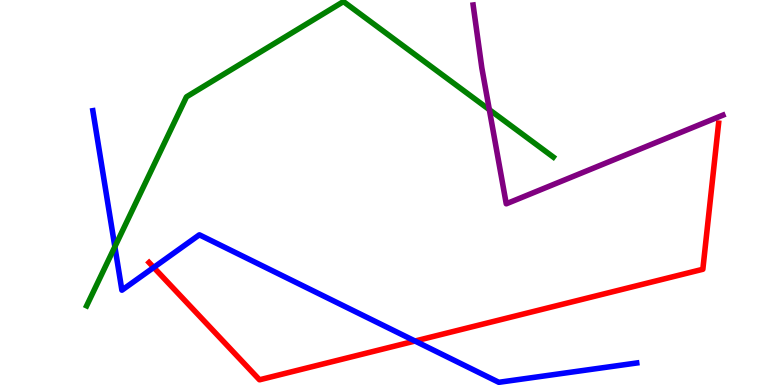[{'lines': ['blue', 'red'], 'intersections': [{'x': 1.98, 'y': 3.05}, {'x': 5.36, 'y': 1.14}]}, {'lines': ['green', 'red'], 'intersections': []}, {'lines': ['purple', 'red'], 'intersections': []}, {'lines': ['blue', 'green'], 'intersections': [{'x': 1.48, 'y': 3.59}]}, {'lines': ['blue', 'purple'], 'intersections': []}, {'lines': ['green', 'purple'], 'intersections': [{'x': 6.31, 'y': 7.15}]}]